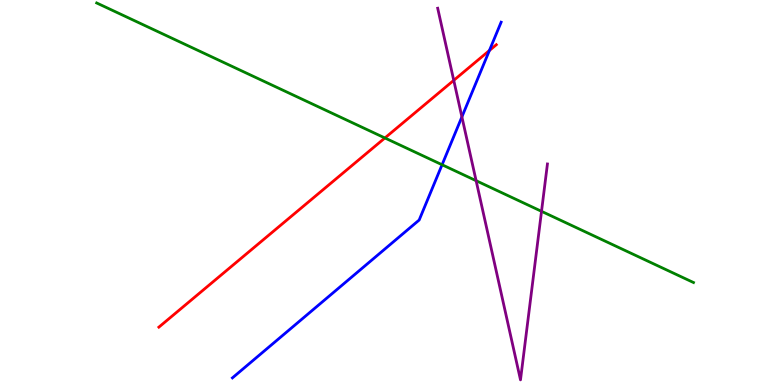[{'lines': ['blue', 'red'], 'intersections': [{'x': 6.31, 'y': 8.69}]}, {'lines': ['green', 'red'], 'intersections': [{'x': 4.97, 'y': 6.42}]}, {'lines': ['purple', 'red'], 'intersections': [{'x': 5.85, 'y': 7.91}]}, {'lines': ['blue', 'green'], 'intersections': [{'x': 5.7, 'y': 5.72}]}, {'lines': ['blue', 'purple'], 'intersections': [{'x': 5.96, 'y': 6.96}]}, {'lines': ['green', 'purple'], 'intersections': [{'x': 6.14, 'y': 5.31}, {'x': 6.99, 'y': 4.51}]}]